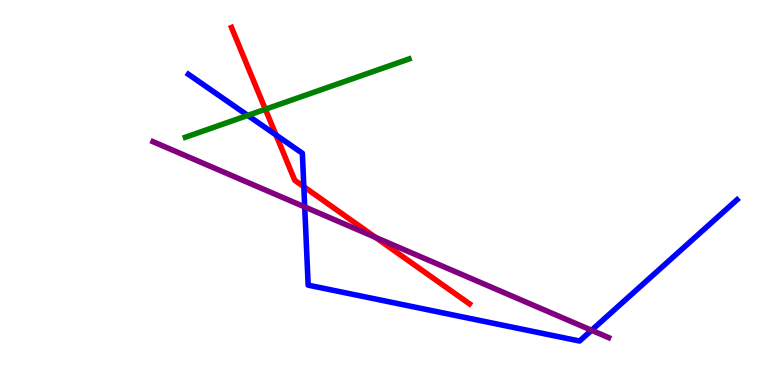[{'lines': ['blue', 'red'], 'intersections': [{'x': 3.56, 'y': 6.49}, {'x': 3.92, 'y': 5.15}]}, {'lines': ['green', 'red'], 'intersections': [{'x': 3.42, 'y': 7.16}]}, {'lines': ['purple', 'red'], 'intersections': [{'x': 4.84, 'y': 3.84}]}, {'lines': ['blue', 'green'], 'intersections': [{'x': 3.2, 'y': 7.0}]}, {'lines': ['blue', 'purple'], 'intersections': [{'x': 3.93, 'y': 4.63}, {'x': 7.63, 'y': 1.42}]}, {'lines': ['green', 'purple'], 'intersections': []}]